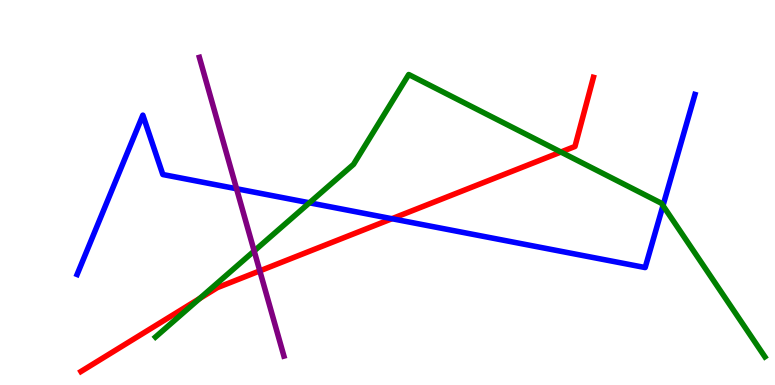[{'lines': ['blue', 'red'], 'intersections': [{'x': 5.06, 'y': 4.32}]}, {'lines': ['green', 'red'], 'intersections': [{'x': 2.58, 'y': 2.25}, {'x': 7.24, 'y': 6.05}]}, {'lines': ['purple', 'red'], 'intersections': [{'x': 3.35, 'y': 2.96}]}, {'lines': ['blue', 'green'], 'intersections': [{'x': 3.99, 'y': 4.73}, {'x': 8.55, 'y': 4.66}]}, {'lines': ['blue', 'purple'], 'intersections': [{'x': 3.05, 'y': 5.1}]}, {'lines': ['green', 'purple'], 'intersections': [{'x': 3.28, 'y': 3.48}]}]